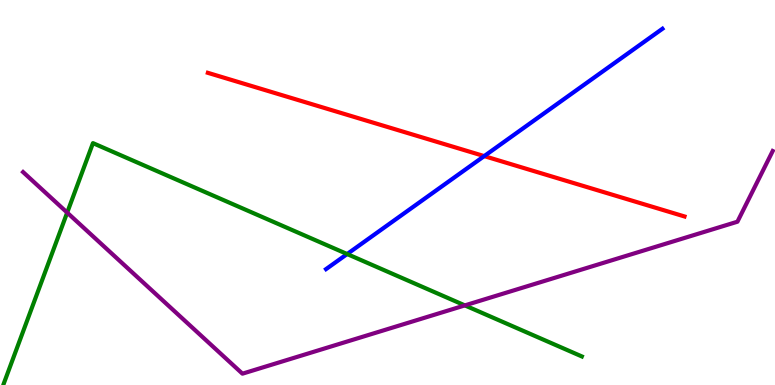[{'lines': ['blue', 'red'], 'intersections': [{'x': 6.25, 'y': 5.95}]}, {'lines': ['green', 'red'], 'intersections': []}, {'lines': ['purple', 'red'], 'intersections': []}, {'lines': ['blue', 'green'], 'intersections': [{'x': 4.48, 'y': 3.4}]}, {'lines': ['blue', 'purple'], 'intersections': []}, {'lines': ['green', 'purple'], 'intersections': [{'x': 0.867, 'y': 4.48}, {'x': 6.0, 'y': 2.07}]}]